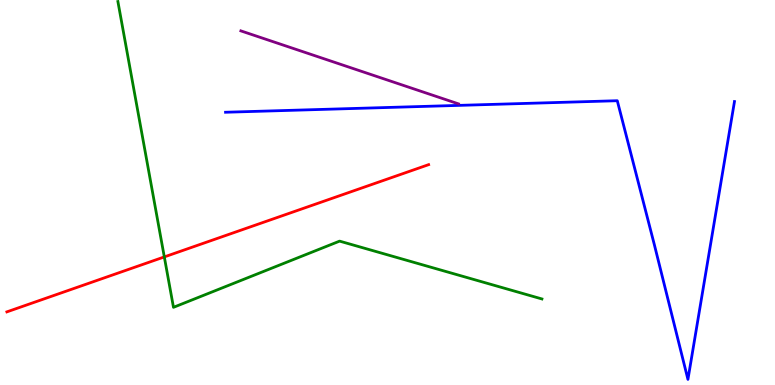[{'lines': ['blue', 'red'], 'intersections': []}, {'lines': ['green', 'red'], 'intersections': [{'x': 2.12, 'y': 3.33}]}, {'lines': ['purple', 'red'], 'intersections': []}, {'lines': ['blue', 'green'], 'intersections': []}, {'lines': ['blue', 'purple'], 'intersections': []}, {'lines': ['green', 'purple'], 'intersections': []}]